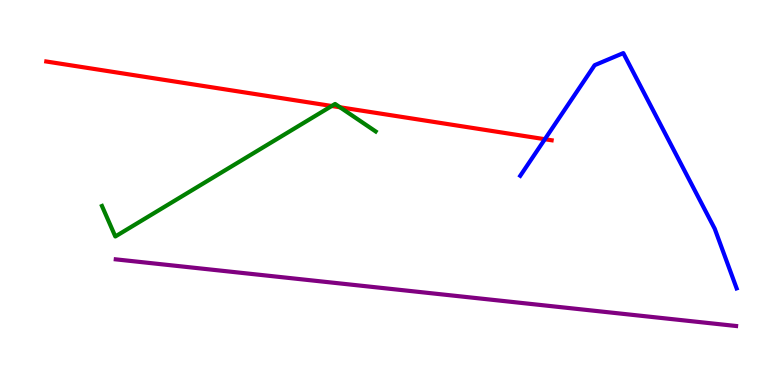[{'lines': ['blue', 'red'], 'intersections': [{'x': 7.03, 'y': 6.38}]}, {'lines': ['green', 'red'], 'intersections': [{'x': 4.28, 'y': 7.25}, {'x': 4.39, 'y': 7.21}]}, {'lines': ['purple', 'red'], 'intersections': []}, {'lines': ['blue', 'green'], 'intersections': []}, {'lines': ['blue', 'purple'], 'intersections': []}, {'lines': ['green', 'purple'], 'intersections': []}]